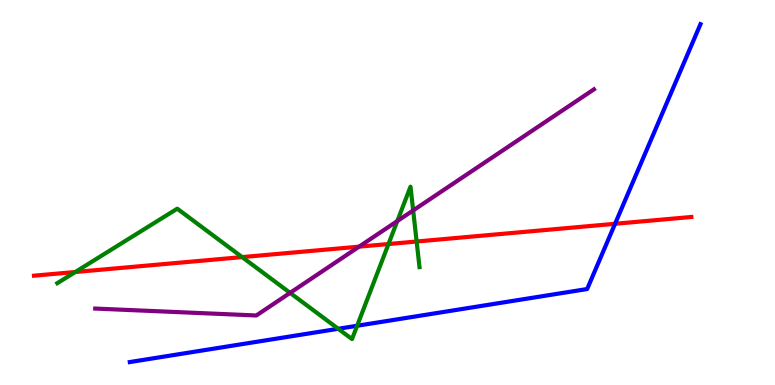[{'lines': ['blue', 'red'], 'intersections': [{'x': 7.94, 'y': 4.19}]}, {'lines': ['green', 'red'], 'intersections': [{'x': 0.972, 'y': 2.94}, {'x': 3.12, 'y': 3.32}, {'x': 5.01, 'y': 3.66}, {'x': 5.38, 'y': 3.73}]}, {'lines': ['purple', 'red'], 'intersections': [{'x': 4.63, 'y': 3.59}]}, {'lines': ['blue', 'green'], 'intersections': [{'x': 4.36, 'y': 1.46}, {'x': 4.61, 'y': 1.54}]}, {'lines': ['blue', 'purple'], 'intersections': []}, {'lines': ['green', 'purple'], 'intersections': [{'x': 3.74, 'y': 2.39}, {'x': 5.13, 'y': 4.26}, {'x': 5.33, 'y': 4.53}]}]